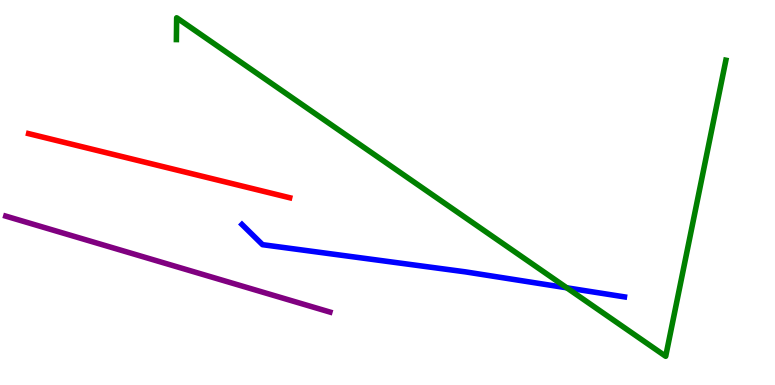[{'lines': ['blue', 'red'], 'intersections': []}, {'lines': ['green', 'red'], 'intersections': []}, {'lines': ['purple', 'red'], 'intersections': []}, {'lines': ['blue', 'green'], 'intersections': [{'x': 7.31, 'y': 2.52}]}, {'lines': ['blue', 'purple'], 'intersections': []}, {'lines': ['green', 'purple'], 'intersections': []}]